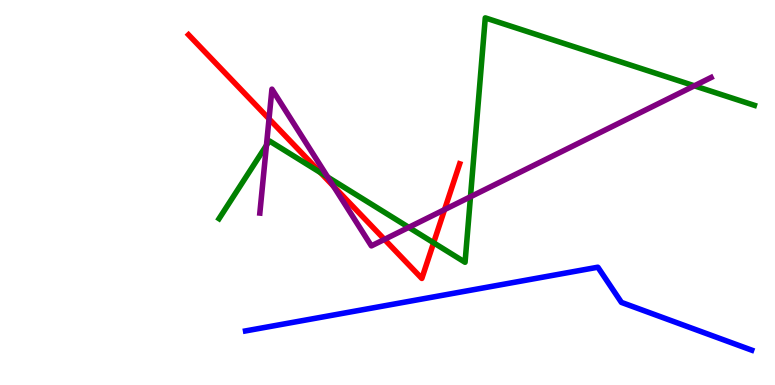[{'lines': ['blue', 'red'], 'intersections': []}, {'lines': ['green', 'red'], 'intersections': [{'x': 4.14, 'y': 5.52}, {'x': 5.59, 'y': 3.69}]}, {'lines': ['purple', 'red'], 'intersections': [{'x': 3.47, 'y': 6.91}, {'x': 4.3, 'y': 5.16}, {'x': 4.96, 'y': 3.78}, {'x': 5.74, 'y': 4.56}]}, {'lines': ['blue', 'green'], 'intersections': []}, {'lines': ['blue', 'purple'], 'intersections': []}, {'lines': ['green', 'purple'], 'intersections': [{'x': 3.44, 'y': 6.23}, {'x': 4.23, 'y': 5.4}, {'x': 5.27, 'y': 4.09}, {'x': 6.07, 'y': 4.89}, {'x': 8.96, 'y': 7.77}]}]